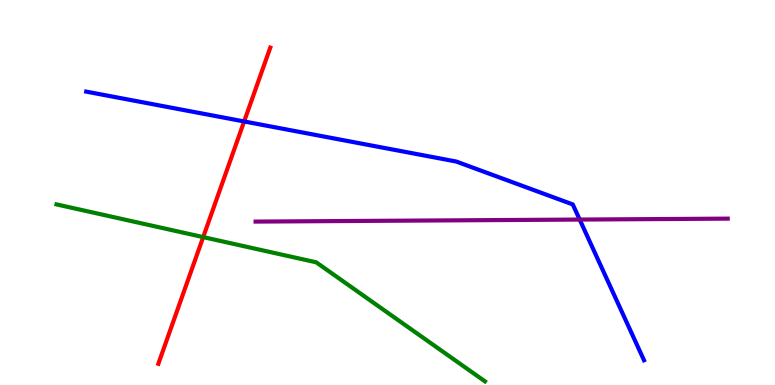[{'lines': ['blue', 'red'], 'intersections': [{'x': 3.15, 'y': 6.85}]}, {'lines': ['green', 'red'], 'intersections': [{'x': 2.62, 'y': 3.84}]}, {'lines': ['purple', 'red'], 'intersections': []}, {'lines': ['blue', 'green'], 'intersections': []}, {'lines': ['blue', 'purple'], 'intersections': [{'x': 7.48, 'y': 4.3}]}, {'lines': ['green', 'purple'], 'intersections': []}]